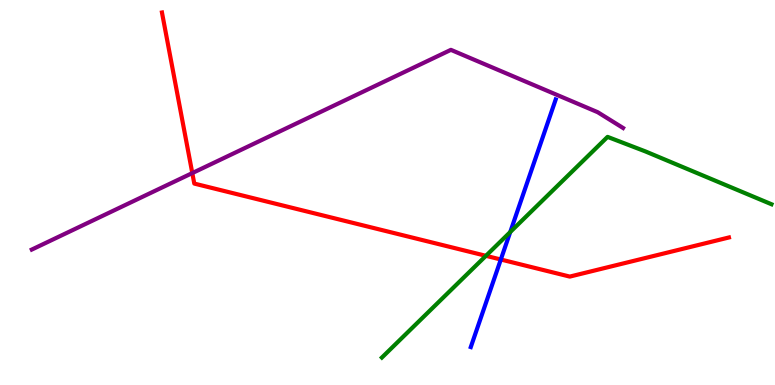[{'lines': ['blue', 'red'], 'intersections': [{'x': 6.46, 'y': 3.26}]}, {'lines': ['green', 'red'], 'intersections': [{'x': 6.27, 'y': 3.36}]}, {'lines': ['purple', 'red'], 'intersections': [{'x': 2.48, 'y': 5.5}]}, {'lines': ['blue', 'green'], 'intersections': [{'x': 6.58, 'y': 3.97}]}, {'lines': ['blue', 'purple'], 'intersections': []}, {'lines': ['green', 'purple'], 'intersections': []}]